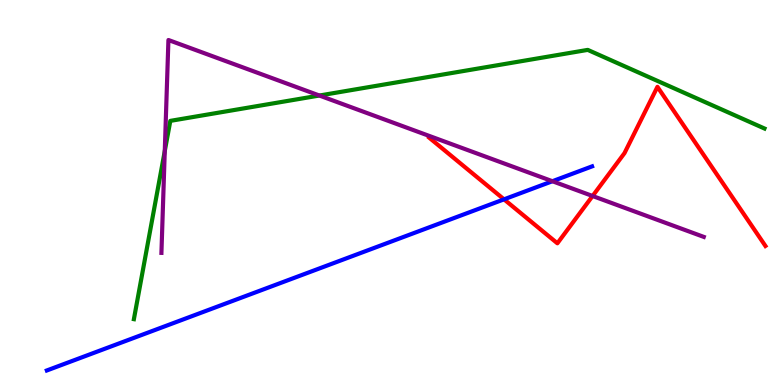[{'lines': ['blue', 'red'], 'intersections': [{'x': 6.5, 'y': 4.82}]}, {'lines': ['green', 'red'], 'intersections': []}, {'lines': ['purple', 'red'], 'intersections': [{'x': 7.65, 'y': 4.91}]}, {'lines': ['blue', 'green'], 'intersections': []}, {'lines': ['blue', 'purple'], 'intersections': [{'x': 7.13, 'y': 5.29}]}, {'lines': ['green', 'purple'], 'intersections': [{'x': 2.13, 'y': 6.08}, {'x': 4.12, 'y': 7.52}]}]